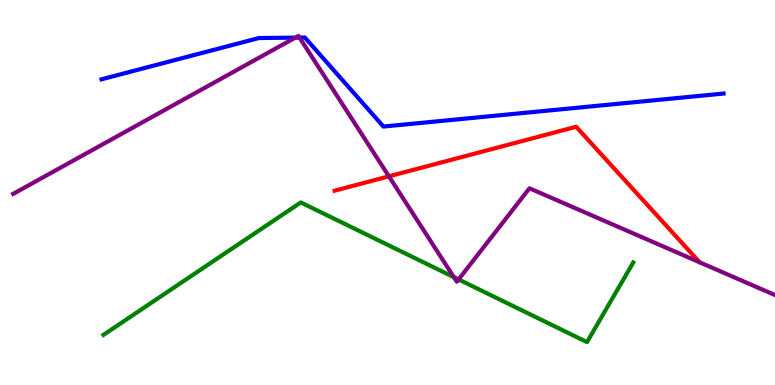[{'lines': ['blue', 'red'], 'intersections': []}, {'lines': ['green', 'red'], 'intersections': []}, {'lines': ['purple', 'red'], 'intersections': [{'x': 5.02, 'y': 5.42}]}, {'lines': ['blue', 'green'], 'intersections': []}, {'lines': ['blue', 'purple'], 'intersections': [{'x': 3.81, 'y': 9.02}, {'x': 3.86, 'y': 9.02}]}, {'lines': ['green', 'purple'], 'intersections': [{'x': 5.86, 'y': 2.8}, {'x': 5.92, 'y': 2.74}]}]